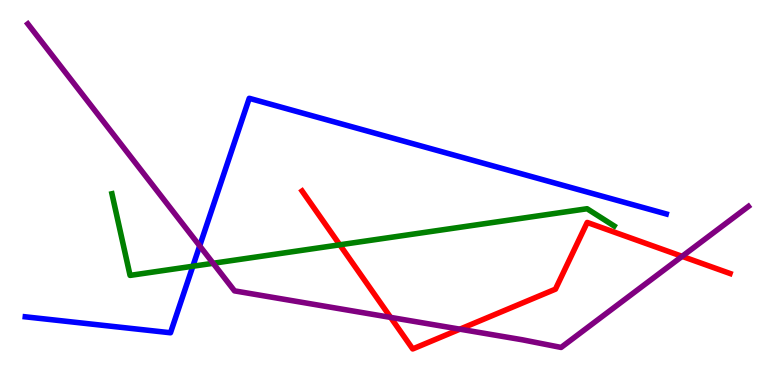[{'lines': ['blue', 'red'], 'intersections': []}, {'lines': ['green', 'red'], 'intersections': [{'x': 4.38, 'y': 3.64}]}, {'lines': ['purple', 'red'], 'intersections': [{'x': 5.04, 'y': 1.76}, {'x': 5.93, 'y': 1.45}, {'x': 8.8, 'y': 3.34}]}, {'lines': ['blue', 'green'], 'intersections': [{'x': 2.49, 'y': 3.08}]}, {'lines': ['blue', 'purple'], 'intersections': [{'x': 2.58, 'y': 3.61}]}, {'lines': ['green', 'purple'], 'intersections': [{'x': 2.75, 'y': 3.16}]}]